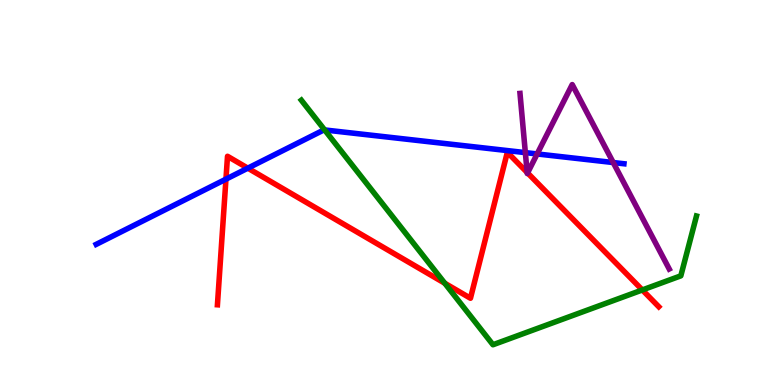[{'lines': ['blue', 'red'], 'intersections': [{'x': 2.92, 'y': 5.35}, {'x': 3.2, 'y': 5.63}]}, {'lines': ['green', 'red'], 'intersections': [{'x': 5.74, 'y': 2.64}, {'x': 8.29, 'y': 2.47}]}, {'lines': ['purple', 'red'], 'intersections': [{'x': 6.8, 'y': 5.52}, {'x': 6.81, 'y': 5.51}]}, {'lines': ['blue', 'green'], 'intersections': [{'x': 4.19, 'y': 6.62}]}, {'lines': ['blue', 'purple'], 'intersections': [{'x': 6.78, 'y': 6.04}, {'x': 6.93, 'y': 6.0}, {'x': 7.91, 'y': 5.78}]}, {'lines': ['green', 'purple'], 'intersections': []}]